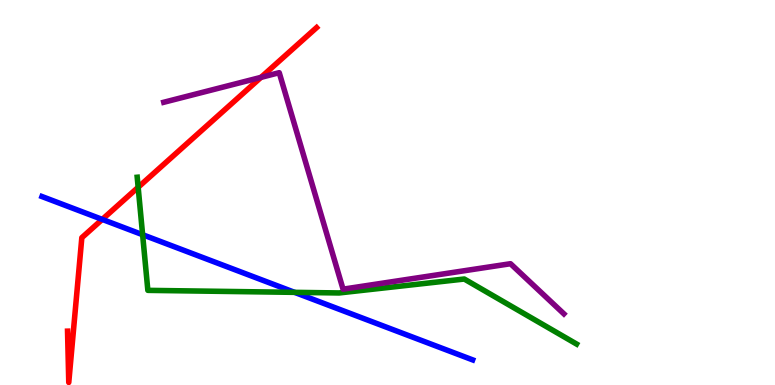[{'lines': ['blue', 'red'], 'intersections': [{'x': 1.32, 'y': 4.3}]}, {'lines': ['green', 'red'], 'intersections': [{'x': 1.78, 'y': 5.14}]}, {'lines': ['purple', 'red'], 'intersections': [{'x': 3.37, 'y': 7.99}]}, {'lines': ['blue', 'green'], 'intersections': [{'x': 1.84, 'y': 3.9}, {'x': 3.8, 'y': 2.41}]}, {'lines': ['blue', 'purple'], 'intersections': []}, {'lines': ['green', 'purple'], 'intersections': []}]